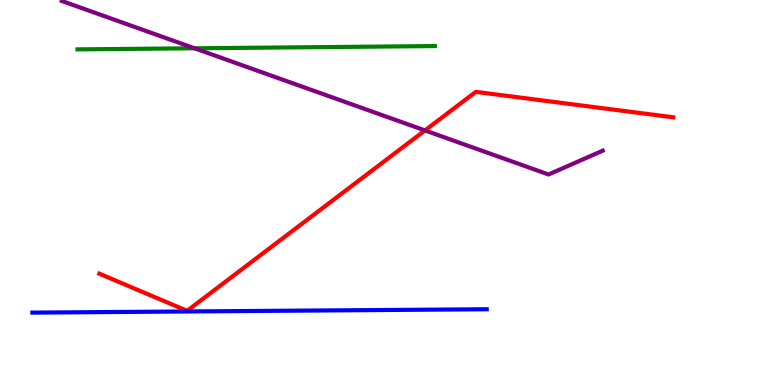[{'lines': ['blue', 'red'], 'intersections': []}, {'lines': ['green', 'red'], 'intersections': []}, {'lines': ['purple', 'red'], 'intersections': [{'x': 5.48, 'y': 6.61}]}, {'lines': ['blue', 'green'], 'intersections': []}, {'lines': ['blue', 'purple'], 'intersections': []}, {'lines': ['green', 'purple'], 'intersections': [{'x': 2.51, 'y': 8.75}]}]